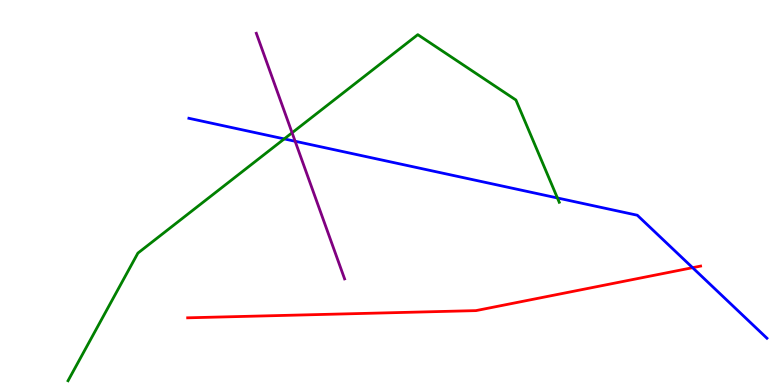[{'lines': ['blue', 'red'], 'intersections': [{'x': 8.94, 'y': 3.05}]}, {'lines': ['green', 'red'], 'intersections': []}, {'lines': ['purple', 'red'], 'intersections': []}, {'lines': ['blue', 'green'], 'intersections': [{'x': 3.67, 'y': 6.39}, {'x': 7.19, 'y': 4.86}]}, {'lines': ['blue', 'purple'], 'intersections': [{'x': 3.81, 'y': 6.33}]}, {'lines': ['green', 'purple'], 'intersections': [{'x': 3.77, 'y': 6.55}]}]